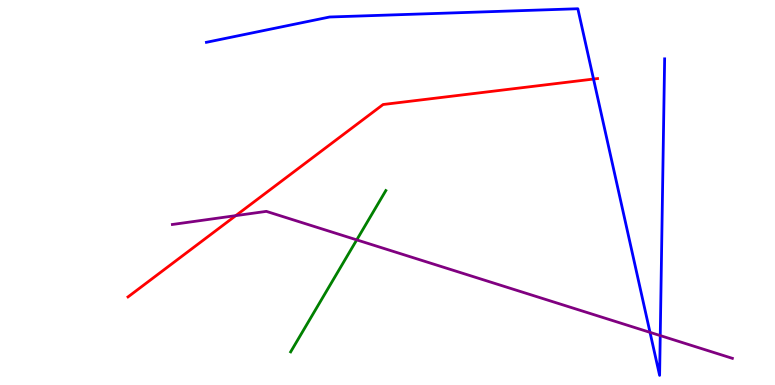[{'lines': ['blue', 'red'], 'intersections': [{'x': 7.66, 'y': 7.95}]}, {'lines': ['green', 'red'], 'intersections': []}, {'lines': ['purple', 'red'], 'intersections': [{'x': 3.04, 'y': 4.4}]}, {'lines': ['blue', 'green'], 'intersections': []}, {'lines': ['blue', 'purple'], 'intersections': [{'x': 8.39, 'y': 1.37}, {'x': 8.52, 'y': 1.28}]}, {'lines': ['green', 'purple'], 'intersections': [{'x': 4.6, 'y': 3.77}]}]